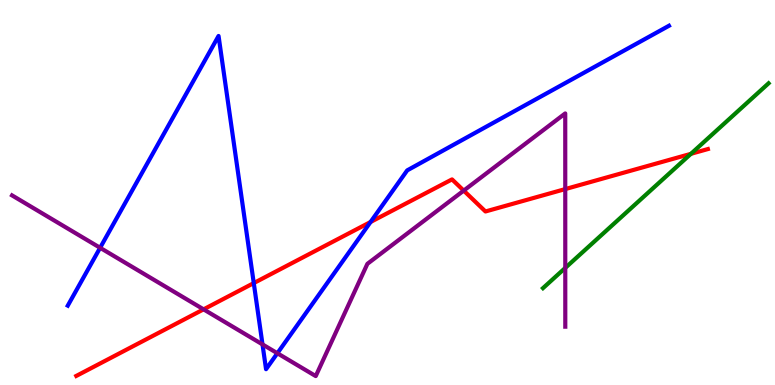[{'lines': ['blue', 'red'], 'intersections': [{'x': 3.27, 'y': 2.65}, {'x': 4.78, 'y': 4.23}]}, {'lines': ['green', 'red'], 'intersections': [{'x': 8.92, 'y': 6.0}]}, {'lines': ['purple', 'red'], 'intersections': [{'x': 2.63, 'y': 1.97}, {'x': 5.98, 'y': 5.05}, {'x': 7.29, 'y': 5.09}]}, {'lines': ['blue', 'green'], 'intersections': []}, {'lines': ['blue', 'purple'], 'intersections': [{'x': 1.29, 'y': 3.56}, {'x': 3.39, 'y': 1.05}, {'x': 3.58, 'y': 0.825}]}, {'lines': ['green', 'purple'], 'intersections': [{'x': 7.29, 'y': 3.04}]}]